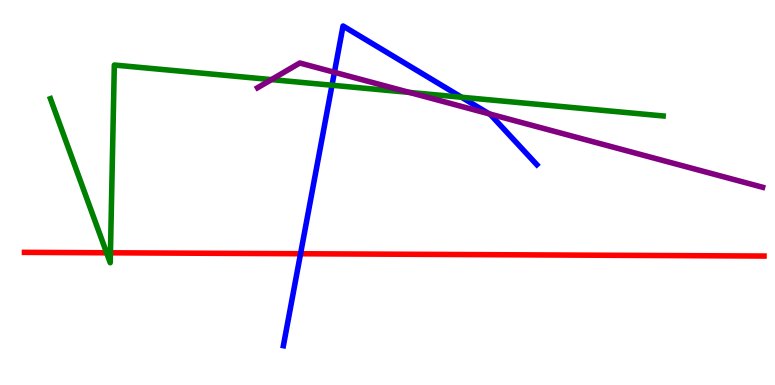[{'lines': ['blue', 'red'], 'intersections': [{'x': 3.88, 'y': 3.41}]}, {'lines': ['green', 'red'], 'intersections': [{'x': 1.38, 'y': 3.43}, {'x': 1.43, 'y': 3.43}]}, {'lines': ['purple', 'red'], 'intersections': []}, {'lines': ['blue', 'green'], 'intersections': [{'x': 4.28, 'y': 7.79}, {'x': 5.96, 'y': 7.47}]}, {'lines': ['blue', 'purple'], 'intersections': [{'x': 4.31, 'y': 8.12}, {'x': 6.31, 'y': 7.04}]}, {'lines': ['green', 'purple'], 'intersections': [{'x': 3.5, 'y': 7.93}, {'x': 5.28, 'y': 7.6}]}]